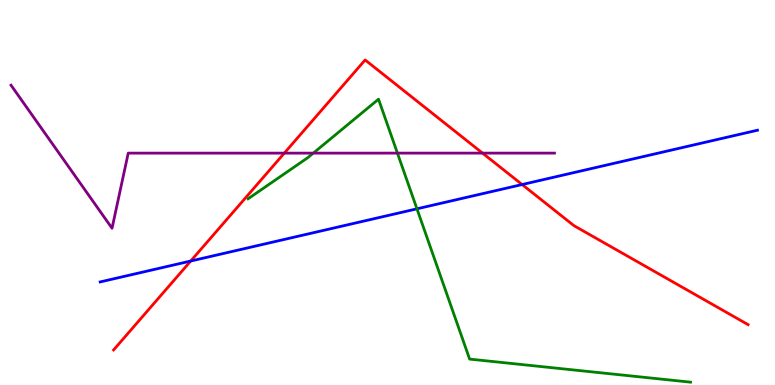[{'lines': ['blue', 'red'], 'intersections': [{'x': 2.46, 'y': 3.22}, {'x': 6.74, 'y': 5.21}]}, {'lines': ['green', 'red'], 'intersections': []}, {'lines': ['purple', 'red'], 'intersections': [{'x': 3.67, 'y': 6.02}, {'x': 6.23, 'y': 6.02}]}, {'lines': ['blue', 'green'], 'intersections': [{'x': 5.38, 'y': 4.58}]}, {'lines': ['blue', 'purple'], 'intersections': []}, {'lines': ['green', 'purple'], 'intersections': [{'x': 4.04, 'y': 6.02}, {'x': 5.13, 'y': 6.02}]}]